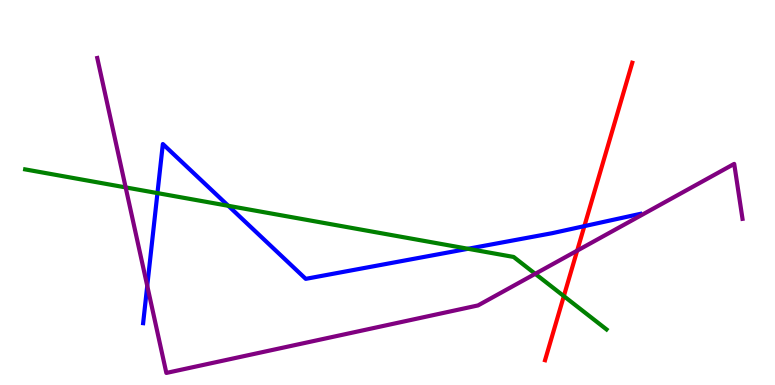[{'lines': ['blue', 'red'], 'intersections': [{'x': 7.54, 'y': 4.13}]}, {'lines': ['green', 'red'], 'intersections': [{'x': 7.28, 'y': 2.31}]}, {'lines': ['purple', 'red'], 'intersections': [{'x': 7.45, 'y': 3.49}]}, {'lines': ['blue', 'green'], 'intersections': [{'x': 2.03, 'y': 4.98}, {'x': 2.95, 'y': 4.65}, {'x': 6.04, 'y': 3.54}]}, {'lines': ['blue', 'purple'], 'intersections': [{'x': 1.9, 'y': 2.58}]}, {'lines': ['green', 'purple'], 'intersections': [{'x': 1.62, 'y': 5.13}, {'x': 6.91, 'y': 2.89}]}]